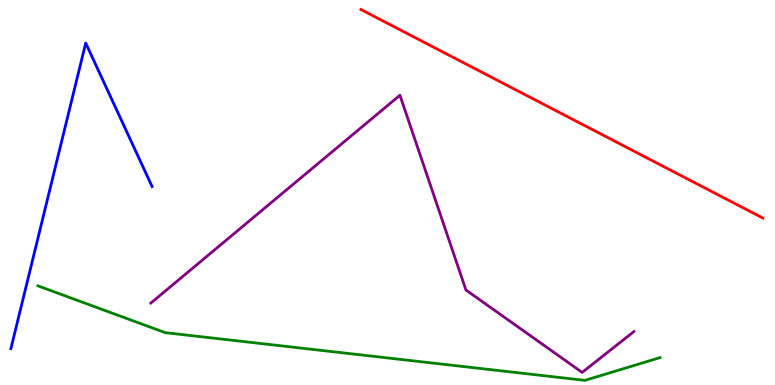[{'lines': ['blue', 'red'], 'intersections': []}, {'lines': ['green', 'red'], 'intersections': []}, {'lines': ['purple', 'red'], 'intersections': []}, {'lines': ['blue', 'green'], 'intersections': []}, {'lines': ['blue', 'purple'], 'intersections': []}, {'lines': ['green', 'purple'], 'intersections': []}]